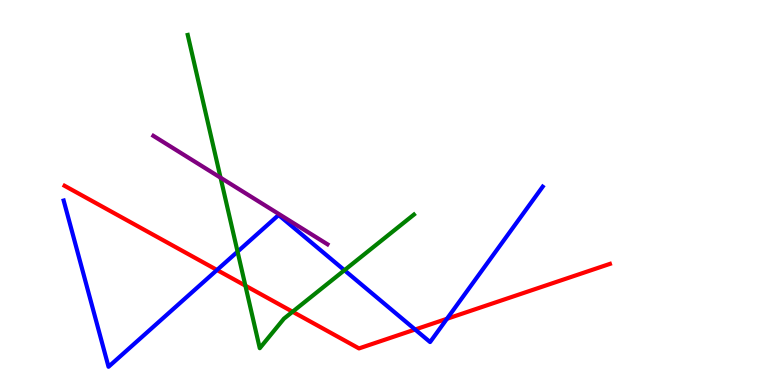[{'lines': ['blue', 'red'], 'intersections': [{'x': 2.8, 'y': 2.99}, {'x': 5.36, 'y': 1.44}, {'x': 5.77, 'y': 1.72}]}, {'lines': ['green', 'red'], 'intersections': [{'x': 3.17, 'y': 2.58}, {'x': 3.78, 'y': 1.9}]}, {'lines': ['purple', 'red'], 'intersections': []}, {'lines': ['blue', 'green'], 'intersections': [{'x': 3.07, 'y': 3.46}, {'x': 4.44, 'y': 2.98}]}, {'lines': ['blue', 'purple'], 'intersections': []}, {'lines': ['green', 'purple'], 'intersections': [{'x': 2.85, 'y': 5.38}]}]